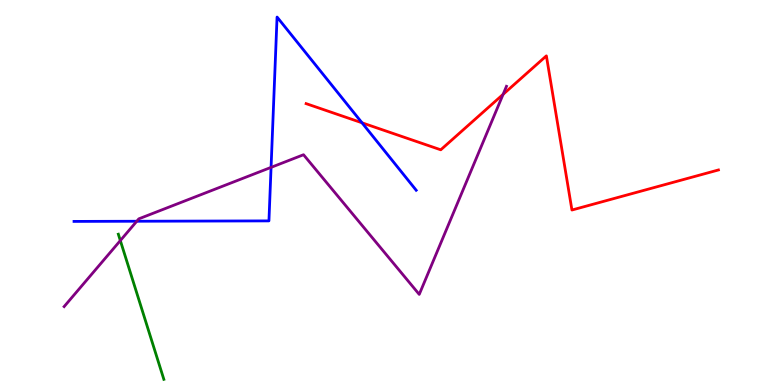[{'lines': ['blue', 'red'], 'intersections': [{'x': 4.67, 'y': 6.81}]}, {'lines': ['green', 'red'], 'intersections': []}, {'lines': ['purple', 'red'], 'intersections': [{'x': 6.49, 'y': 7.55}]}, {'lines': ['blue', 'green'], 'intersections': []}, {'lines': ['blue', 'purple'], 'intersections': [{'x': 1.76, 'y': 4.25}, {'x': 3.5, 'y': 5.65}]}, {'lines': ['green', 'purple'], 'intersections': [{'x': 1.55, 'y': 3.75}]}]